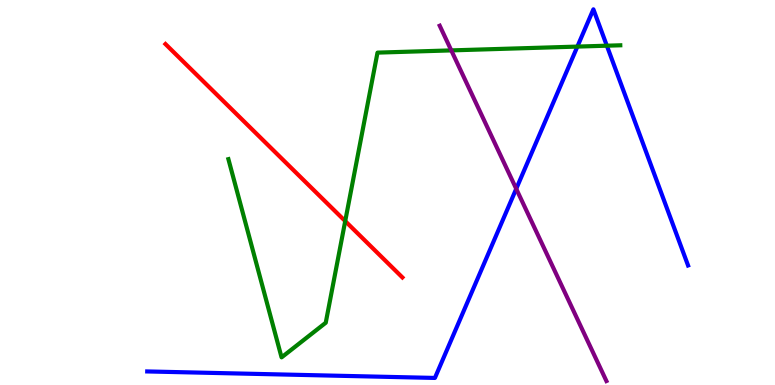[{'lines': ['blue', 'red'], 'intersections': []}, {'lines': ['green', 'red'], 'intersections': [{'x': 4.45, 'y': 4.26}]}, {'lines': ['purple', 'red'], 'intersections': []}, {'lines': ['blue', 'green'], 'intersections': [{'x': 7.45, 'y': 8.79}, {'x': 7.83, 'y': 8.81}]}, {'lines': ['blue', 'purple'], 'intersections': [{'x': 6.66, 'y': 5.1}]}, {'lines': ['green', 'purple'], 'intersections': [{'x': 5.82, 'y': 8.69}]}]